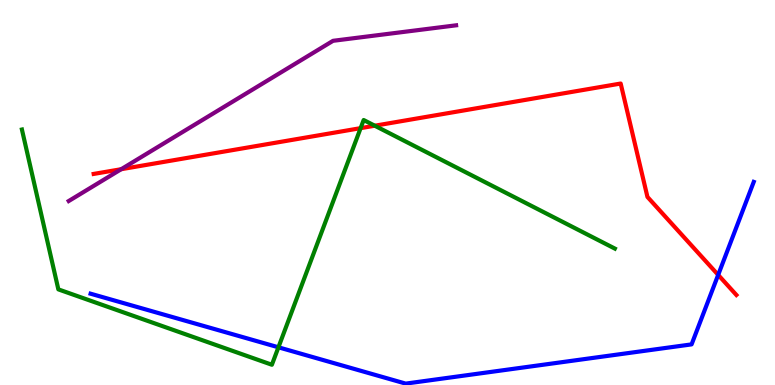[{'lines': ['blue', 'red'], 'intersections': [{'x': 9.27, 'y': 2.86}]}, {'lines': ['green', 'red'], 'intersections': [{'x': 4.65, 'y': 6.67}, {'x': 4.84, 'y': 6.73}]}, {'lines': ['purple', 'red'], 'intersections': [{'x': 1.56, 'y': 5.6}]}, {'lines': ['blue', 'green'], 'intersections': [{'x': 3.59, 'y': 0.979}]}, {'lines': ['blue', 'purple'], 'intersections': []}, {'lines': ['green', 'purple'], 'intersections': []}]